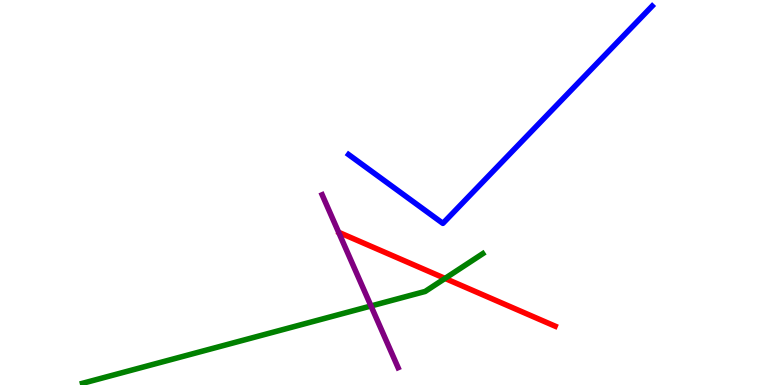[{'lines': ['blue', 'red'], 'intersections': []}, {'lines': ['green', 'red'], 'intersections': [{'x': 5.74, 'y': 2.77}]}, {'lines': ['purple', 'red'], 'intersections': []}, {'lines': ['blue', 'green'], 'intersections': []}, {'lines': ['blue', 'purple'], 'intersections': []}, {'lines': ['green', 'purple'], 'intersections': [{'x': 4.79, 'y': 2.05}]}]